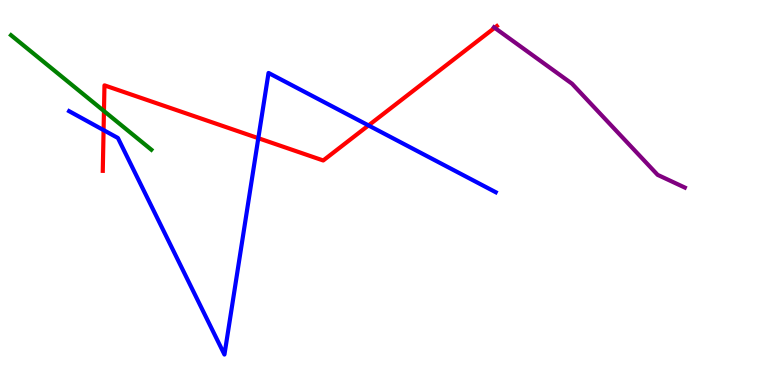[{'lines': ['blue', 'red'], 'intersections': [{'x': 1.34, 'y': 6.62}, {'x': 3.33, 'y': 6.41}, {'x': 4.75, 'y': 6.74}]}, {'lines': ['green', 'red'], 'intersections': [{'x': 1.34, 'y': 7.12}]}, {'lines': ['purple', 'red'], 'intersections': [{'x': 6.38, 'y': 9.28}]}, {'lines': ['blue', 'green'], 'intersections': []}, {'lines': ['blue', 'purple'], 'intersections': []}, {'lines': ['green', 'purple'], 'intersections': []}]